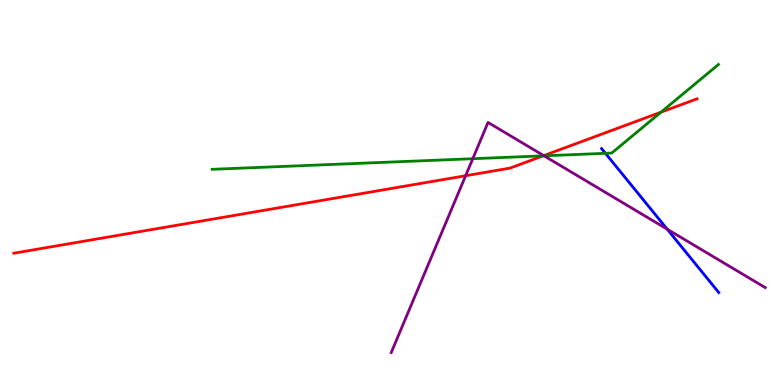[{'lines': ['blue', 'red'], 'intersections': []}, {'lines': ['green', 'red'], 'intersections': [{'x': 7.01, 'y': 5.95}, {'x': 8.53, 'y': 7.09}]}, {'lines': ['purple', 'red'], 'intersections': [{'x': 6.01, 'y': 5.44}, {'x': 7.02, 'y': 5.96}]}, {'lines': ['blue', 'green'], 'intersections': [{'x': 7.81, 'y': 6.02}]}, {'lines': ['blue', 'purple'], 'intersections': [{'x': 8.61, 'y': 4.05}]}, {'lines': ['green', 'purple'], 'intersections': [{'x': 6.1, 'y': 5.88}, {'x': 7.02, 'y': 5.95}]}]